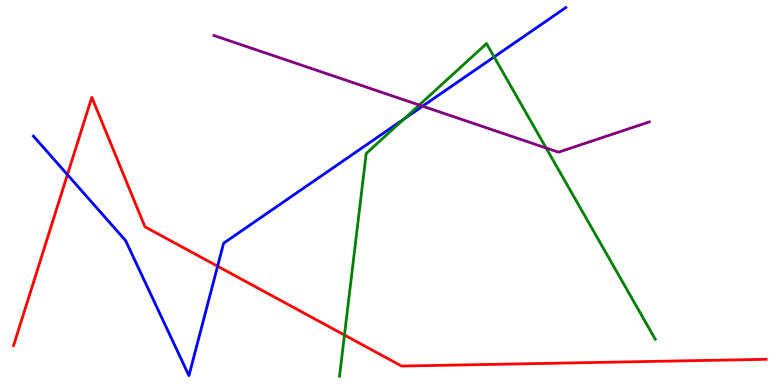[{'lines': ['blue', 'red'], 'intersections': [{'x': 0.87, 'y': 5.46}, {'x': 2.81, 'y': 3.09}]}, {'lines': ['green', 'red'], 'intersections': [{'x': 4.44, 'y': 1.3}]}, {'lines': ['purple', 'red'], 'intersections': []}, {'lines': ['blue', 'green'], 'intersections': [{'x': 5.21, 'y': 6.91}, {'x': 6.38, 'y': 8.52}]}, {'lines': ['blue', 'purple'], 'intersections': [{'x': 5.45, 'y': 7.24}]}, {'lines': ['green', 'purple'], 'intersections': [{'x': 5.41, 'y': 7.27}, {'x': 7.05, 'y': 6.16}]}]